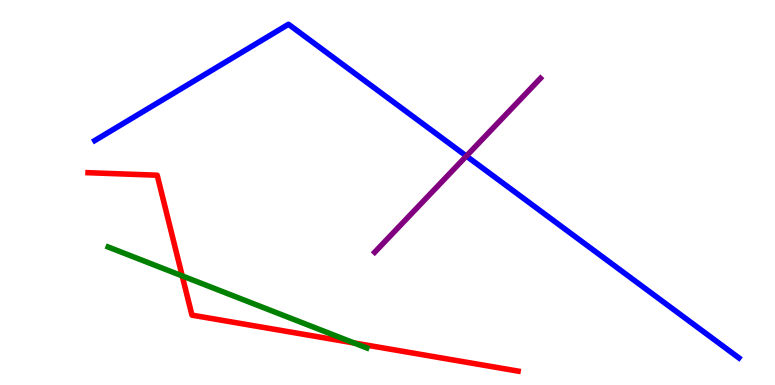[{'lines': ['blue', 'red'], 'intersections': []}, {'lines': ['green', 'red'], 'intersections': [{'x': 2.35, 'y': 2.83}, {'x': 4.57, 'y': 1.09}]}, {'lines': ['purple', 'red'], 'intersections': []}, {'lines': ['blue', 'green'], 'intersections': []}, {'lines': ['blue', 'purple'], 'intersections': [{'x': 6.02, 'y': 5.95}]}, {'lines': ['green', 'purple'], 'intersections': []}]